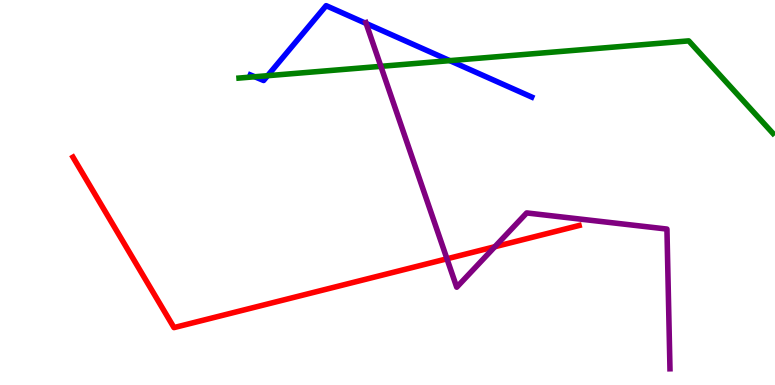[{'lines': ['blue', 'red'], 'intersections': []}, {'lines': ['green', 'red'], 'intersections': []}, {'lines': ['purple', 'red'], 'intersections': [{'x': 5.77, 'y': 3.28}, {'x': 6.39, 'y': 3.59}]}, {'lines': ['blue', 'green'], 'intersections': [{'x': 3.29, 'y': 8.01}, {'x': 3.45, 'y': 8.03}, {'x': 5.8, 'y': 8.43}]}, {'lines': ['blue', 'purple'], 'intersections': [{'x': 4.72, 'y': 9.39}]}, {'lines': ['green', 'purple'], 'intersections': [{'x': 4.91, 'y': 8.28}]}]